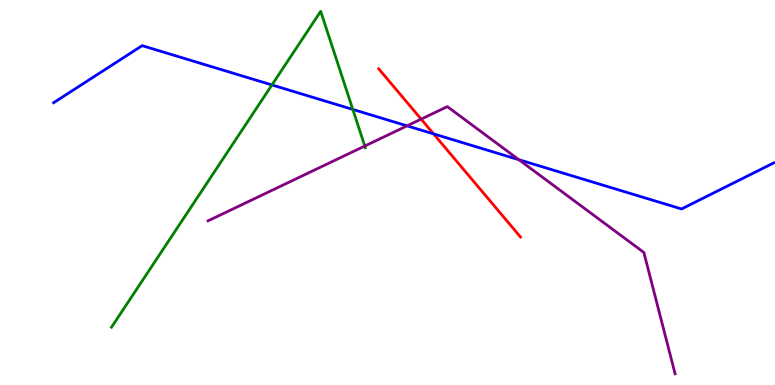[{'lines': ['blue', 'red'], 'intersections': [{'x': 5.59, 'y': 6.52}]}, {'lines': ['green', 'red'], 'intersections': []}, {'lines': ['purple', 'red'], 'intersections': [{'x': 5.43, 'y': 6.91}]}, {'lines': ['blue', 'green'], 'intersections': [{'x': 3.51, 'y': 7.79}, {'x': 4.55, 'y': 7.16}]}, {'lines': ['blue', 'purple'], 'intersections': [{'x': 5.25, 'y': 6.73}, {'x': 6.7, 'y': 5.85}]}, {'lines': ['green', 'purple'], 'intersections': [{'x': 4.71, 'y': 6.21}]}]